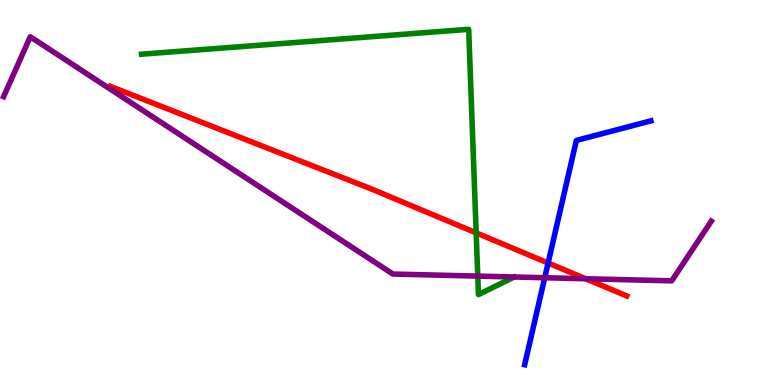[{'lines': ['blue', 'red'], 'intersections': [{'x': 7.07, 'y': 3.17}]}, {'lines': ['green', 'red'], 'intersections': [{'x': 6.14, 'y': 3.95}]}, {'lines': ['purple', 'red'], 'intersections': [{'x': 7.56, 'y': 2.76}]}, {'lines': ['blue', 'green'], 'intersections': []}, {'lines': ['blue', 'purple'], 'intersections': [{'x': 7.03, 'y': 2.79}]}, {'lines': ['green', 'purple'], 'intersections': [{'x': 6.16, 'y': 2.83}]}]